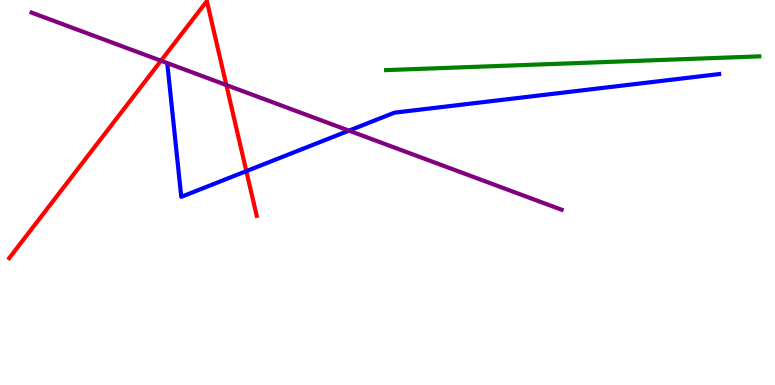[{'lines': ['blue', 'red'], 'intersections': [{'x': 3.18, 'y': 5.55}]}, {'lines': ['green', 'red'], 'intersections': []}, {'lines': ['purple', 'red'], 'intersections': [{'x': 2.08, 'y': 8.42}, {'x': 2.92, 'y': 7.79}]}, {'lines': ['blue', 'green'], 'intersections': []}, {'lines': ['blue', 'purple'], 'intersections': [{'x': 4.5, 'y': 6.61}]}, {'lines': ['green', 'purple'], 'intersections': []}]